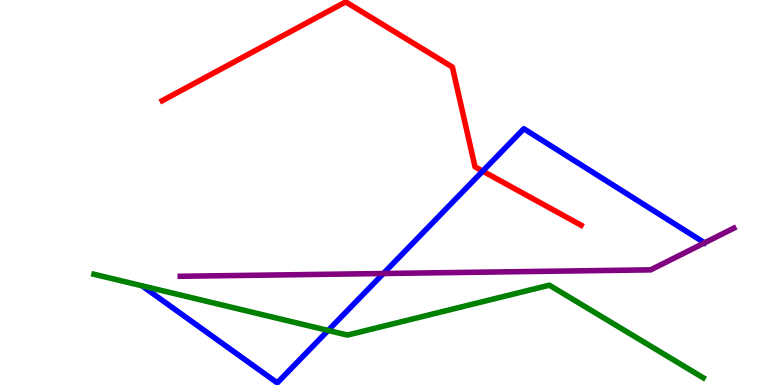[{'lines': ['blue', 'red'], 'intersections': [{'x': 6.23, 'y': 5.56}]}, {'lines': ['green', 'red'], 'intersections': []}, {'lines': ['purple', 'red'], 'intersections': []}, {'lines': ['blue', 'green'], 'intersections': [{'x': 4.23, 'y': 1.42}]}, {'lines': ['blue', 'purple'], 'intersections': [{'x': 4.95, 'y': 2.9}, {'x': 9.09, 'y': 3.69}]}, {'lines': ['green', 'purple'], 'intersections': []}]